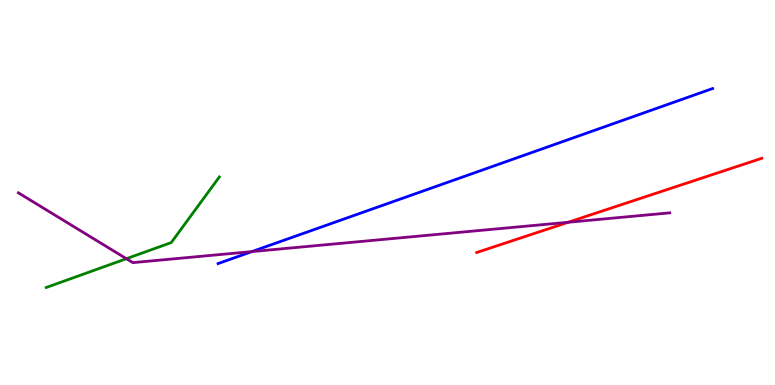[{'lines': ['blue', 'red'], 'intersections': []}, {'lines': ['green', 'red'], 'intersections': []}, {'lines': ['purple', 'red'], 'intersections': [{'x': 7.33, 'y': 4.23}]}, {'lines': ['blue', 'green'], 'intersections': []}, {'lines': ['blue', 'purple'], 'intersections': [{'x': 3.25, 'y': 3.47}]}, {'lines': ['green', 'purple'], 'intersections': [{'x': 1.63, 'y': 3.28}]}]